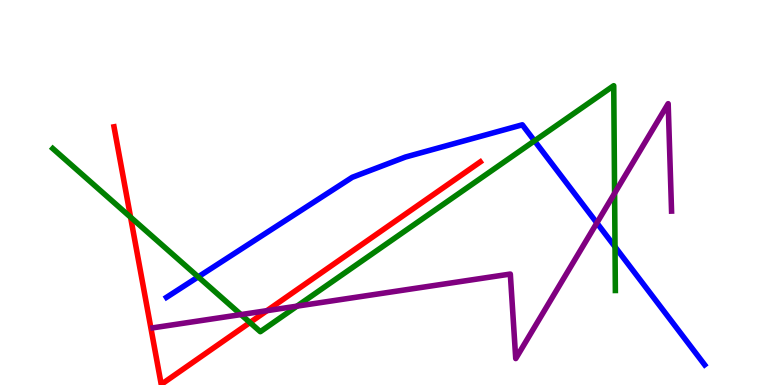[{'lines': ['blue', 'red'], 'intersections': []}, {'lines': ['green', 'red'], 'intersections': [{'x': 1.68, 'y': 4.36}, {'x': 3.23, 'y': 1.62}]}, {'lines': ['purple', 'red'], 'intersections': [{'x': 3.44, 'y': 1.93}]}, {'lines': ['blue', 'green'], 'intersections': [{'x': 2.56, 'y': 2.81}, {'x': 6.9, 'y': 6.34}, {'x': 7.94, 'y': 3.59}]}, {'lines': ['blue', 'purple'], 'intersections': [{'x': 7.7, 'y': 4.21}]}, {'lines': ['green', 'purple'], 'intersections': [{'x': 3.11, 'y': 1.83}, {'x': 3.83, 'y': 2.05}, {'x': 7.93, 'y': 4.98}]}]